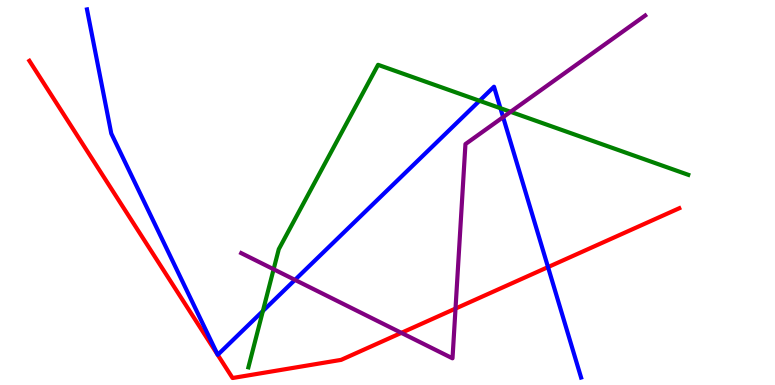[{'lines': ['blue', 'red'], 'intersections': [{'x': 7.07, 'y': 3.06}]}, {'lines': ['green', 'red'], 'intersections': []}, {'lines': ['purple', 'red'], 'intersections': [{'x': 5.18, 'y': 1.35}, {'x': 5.88, 'y': 1.99}]}, {'lines': ['blue', 'green'], 'intersections': [{'x': 3.39, 'y': 1.92}, {'x': 6.19, 'y': 7.38}, {'x': 6.46, 'y': 7.19}]}, {'lines': ['blue', 'purple'], 'intersections': [{'x': 3.81, 'y': 2.73}, {'x': 6.49, 'y': 6.96}]}, {'lines': ['green', 'purple'], 'intersections': [{'x': 3.53, 'y': 3.01}, {'x': 6.59, 'y': 7.1}]}]